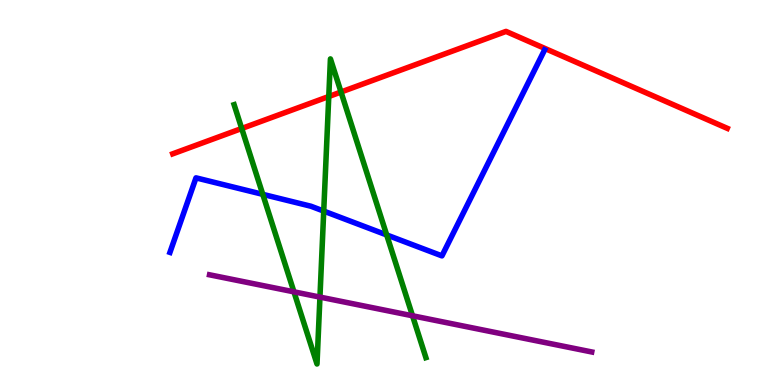[{'lines': ['blue', 'red'], 'intersections': []}, {'lines': ['green', 'red'], 'intersections': [{'x': 3.12, 'y': 6.66}, {'x': 4.24, 'y': 7.49}, {'x': 4.4, 'y': 7.61}]}, {'lines': ['purple', 'red'], 'intersections': []}, {'lines': ['blue', 'green'], 'intersections': [{'x': 3.39, 'y': 4.95}, {'x': 4.18, 'y': 4.52}, {'x': 4.99, 'y': 3.9}]}, {'lines': ['blue', 'purple'], 'intersections': []}, {'lines': ['green', 'purple'], 'intersections': [{'x': 3.79, 'y': 2.42}, {'x': 4.13, 'y': 2.28}, {'x': 5.32, 'y': 1.8}]}]